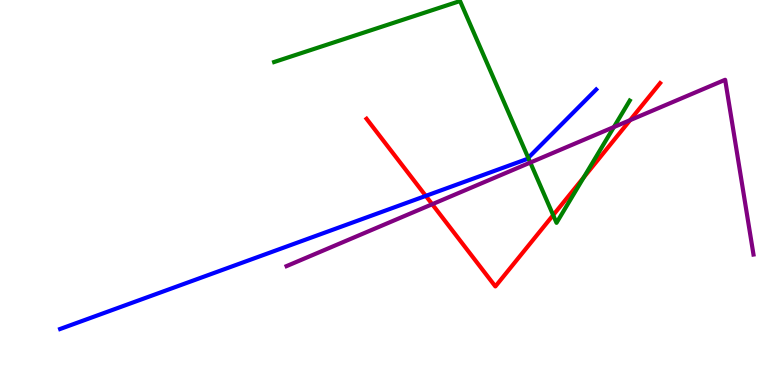[{'lines': ['blue', 'red'], 'intersections': [{'x': 5.49, 'y': 4.91}]}, {'lines': ['green', 'red'], 'intersections': [{'x': 7.14, 'y': 4.41}, {'x': 7.53, 'y': 5.39}]}, {'lines': ['purple', 'red'], 'intersections': [{'x': 5.58, 'y': 4.7}, {'x': 8.13, 'y': 6.88}]}, {'lines': ['blue', 'green'], 'intersections': [{'x': 6.82, 'y': 5.9}]}, {'lines': ['blue', 'purple'], 'intersections': []}, {'lines': ['green', 'purple'], 'intersections': [{'x': 6.84, 'y': 5.78}, {'x': 7.92, 'y': 6.7}]}]